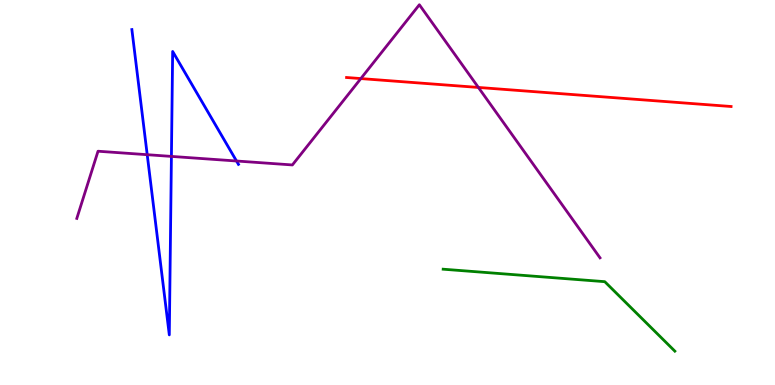[{'lines': ['blue', 'red'], 'intersections': []}, {'lines': ['green', 'red'], 'intersections': []}, {'lines': ['purple', 'red'], 'intersections': [{'x': 4.66, 'y': 7.96}, {'x': 6.17, 'y': 7.73}]}, {'lines': ['blue', 'green'], 'intersections': []}, {'lines': ['blue', 'purple'], 'intersections': [{'x': 1.9, 'y': 5.98}, {'x': 2.21, 'y': 5.94}, {'x': 3.05, 'y': 5.82}]}, {'lines': ['green', 'purple'], 'intersections': []}]